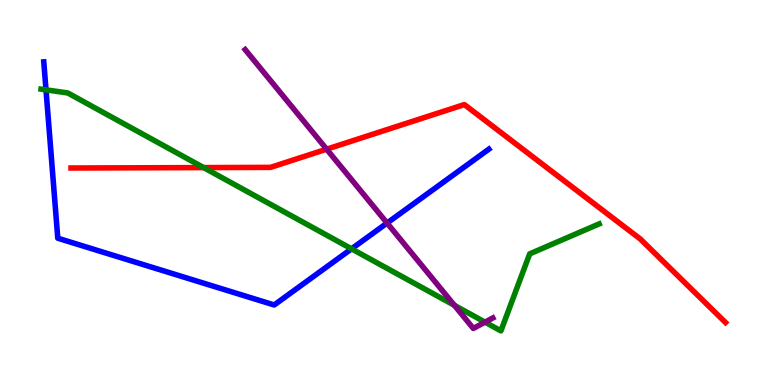[{'lines': ['blue', 'red'], 'intersections': []}, {'lines': ['green', 'red'], 'intersections': [{'x': 2.63, 'y': 5.65}]}, {'lines': ['purple', 'red'], 'intersections': [{'x': 4.21, 'y': 6.13}]}, {'lines': ['blue', 'green'], 'intersections': [{'x': 0.594, 'y': 7.67}, {'x': 4.54, 'y': 3.54}]}, {'lines': ['blue', 'purple'], 'intersections': [{'x': 4.99, 'y': 4.21}]}, {'lines': ['green', 'purple'], 'intersections': [{'x': 5.86, 'y': 2.07}, {'x': 6.26, 'y': 1.63}]}]